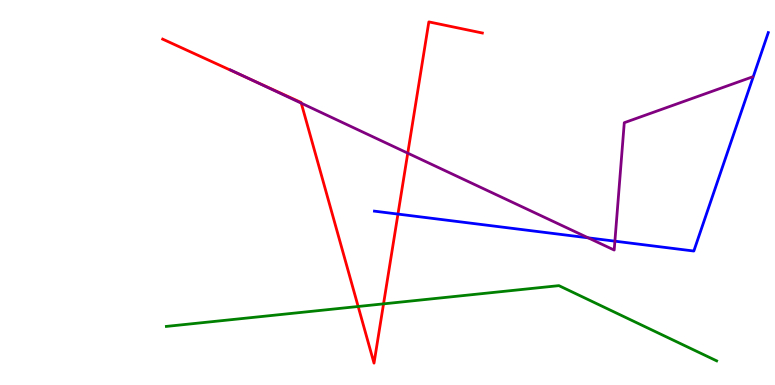[{'lines': ['blue', 'red'], 'intersections': [{'x': 5.14, 'y': 4.44}]}, {'lines': ['green', 'red'], 'intersections': [{'x': 4.62, 'y': 2.04}, {'x': 4.95, 'y': 2.11}]}, {'lines': ['purple', 'red'], 'intersections': [{'x': 3.21, 'y': 7.96}, {'x': 3.89, 'y': 7.32}, {'x': 5.26, 'y': 6.02}]}, {'lines': ['blue', 'green'], 'intersections': []}, {'lines': ['blue', 'purple'], 'intersections': [{'x': 7.59, 'y': 3.82}, {'x': 7.93, 'y': 3.74}]}, {'lines': ['green', 'purple'], 'intersections': []}]